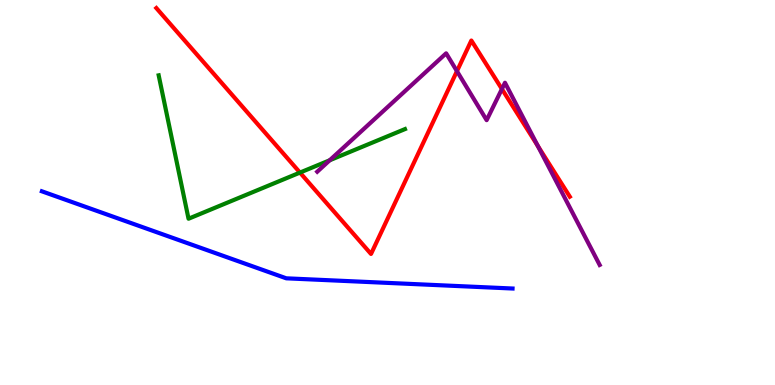[{'lines': ['blue', 'red'], 'intersections': []}, {'lines': ['green', 'red'], 'intersections': [{'x': 3.87, 'y': 5.52}]}, {'lines': ['purple', 'red'], 'intersections': [{'x': 5.9, 'y': 8.15}, {'x': 6.48, 'y': 7.69}, {'x': 6.94, 'y': 6.21}]}, {'lines': ['blue', 'green'], 'intersections': []}, {'lines': ['blue', 'purple'], 'intersections': []}, {'lines': ['green', 'purple'], 'intersections': [{'x': 4.25, 'y': 5.84}]}]